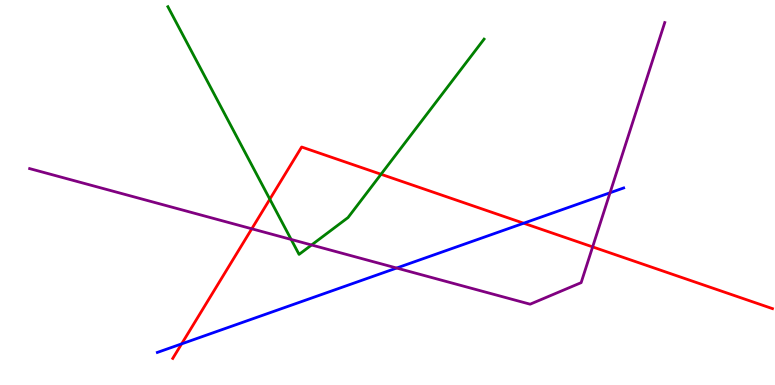[{'lines': ['blue', 'red'], 'intersections': [{'x': 2.34, 'y': 1.07}, {'x': 6.76, 'y': 4.2}]}, {'lines': ['green', 'red'], 'intersections': [{'x': 3.48, 'y': 4.83}, {'x': 4.92, 'y': 5.47}]}, {'lines': ['purple', 'red'], 'intersections': [{'x': 3.25, 'y': 4.06}, {'x': 7.65, 'y': 3.59}]}, {'lines': ['blue', 'green'], 'intersections': []}, {'lines': ['blue', 'purple'], 'intersections': [{'x': 5.12, 'y': 3.04}, {'x': 7.87, 'y': 4.99}]}, {'lines': ['green', 'purple'], 'intersections': [{'x': 3.76, 'y': 3.78}, {'x': 4.02, 'y': 3.64}]}]